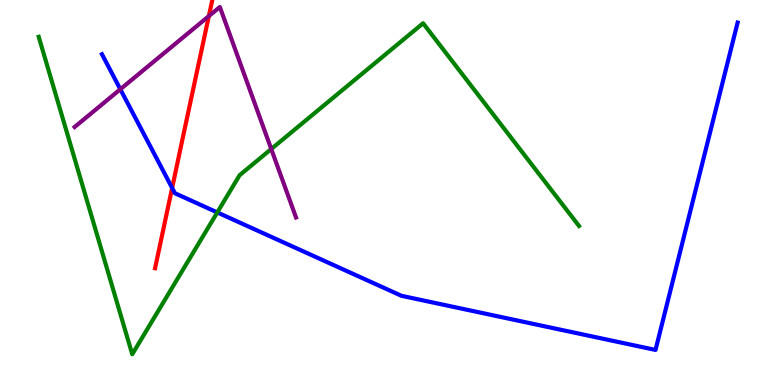[{'lines': ['blue', 'red'], 'intersections': [{'x': 2.22, 'y': 5.12}]}, {'lines': ['green', 'red'], 'intersections': []}, {'lines': ['purple', 'red'], 'intersections': [{'x': 2.69, 'y': 9.58}]}, {'lines': ['blue', 'green'], 'intersections': [{'x': 2.8, 'y': 4.48}]}, {'lines': ['blue', 'purple'], 'intersections': [{'x': 1.55, 'y': 7.68}]}, {'lines': ['green', 'purple'], 'intersections': [{'x': 3.5, 'y': 6.13}]}]